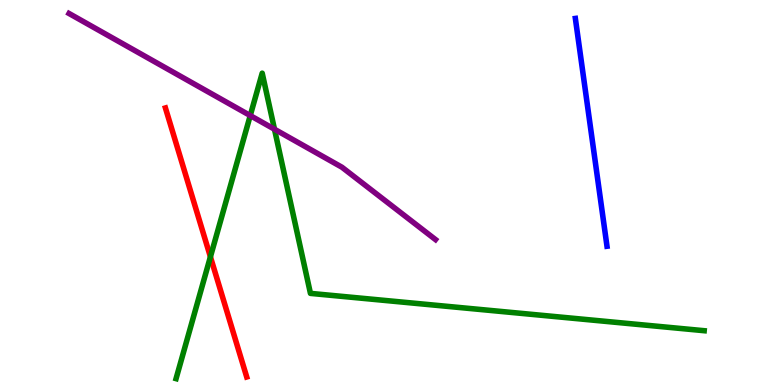[{'lines': ['blue', 'red'], 'intersections': []}, {'lines': ['green', 'red'], 'intersections': [{'x': 2.72, 'y': 3.33}]}, {'lines': ['purple', 'red'], 'intersections': []}, {'lines': ['blue', 'green'], 'intersections': []}, {'lines': ['blue', 'purple'], 'intersections': []}, {'lines': ['green', 'purple'], 'intersections': [{'x': 3.23, 'y': 7.0}, {'x': 3.54, 'y': 6.64}]}]